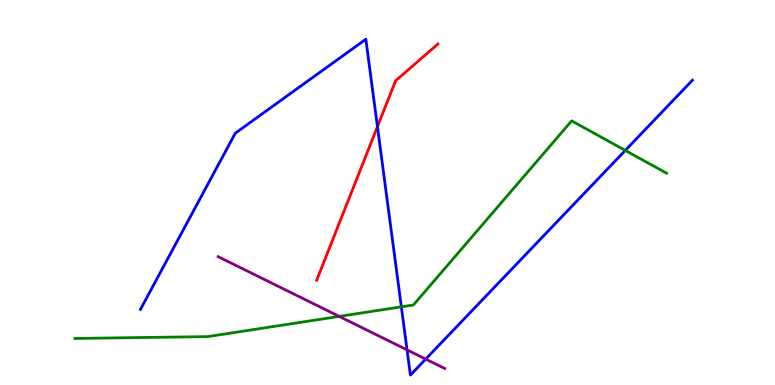[{'lines': ['blue', 'red'], 'intersections': [{'x': 4.87, 'y': 6.71}]}, {'lines': ['green', 'red'], 'intersections': []}, {'lines': ['purple', 'red'], 'intersections': []}, {'lines': ['blue', 'green'], 'intersections': [{'x': 5.18, 'y': 2.03}, {'x': 8.07, 'y': 6.09}]}, {'lines': ['blue', 'purple'], 'intersections': [{'x': 5.25, 'y': 0.912}, {'x': 5.49, 'y': 0.673}]}, {'lines': ['green', 'purple'], 'intersections': [{'x': 4.38, 'y': 1.78}]}]